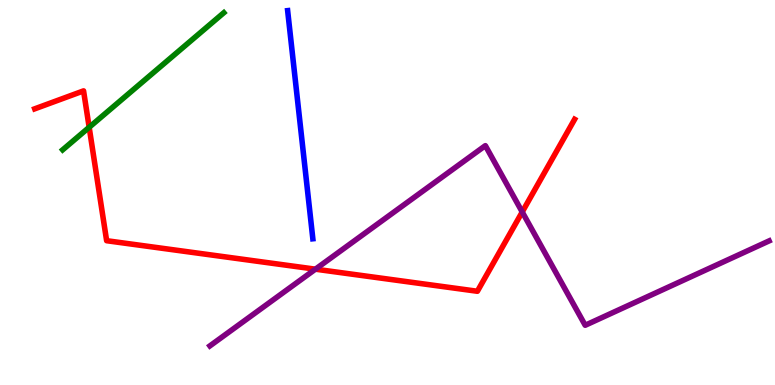[{'lines': ['blue', 'red'], 'intersections': []}, {'lines': ['green', 'red'], 'intersections': [{'x': 1.15, 'y': 6.69}]}, {'lines': ['purple', 'red'], 'intersections': [{'x': 4.07, 'y': 3.01}, {'x': 6.74, 'y': 4.49}]}, {'lines': ['blue', 'green'], 'intersections': []}, {'lines': ['blue', 'purple'], 'intersections': []}, {'lines': ['green', 'purple'], 'intersections': []}]